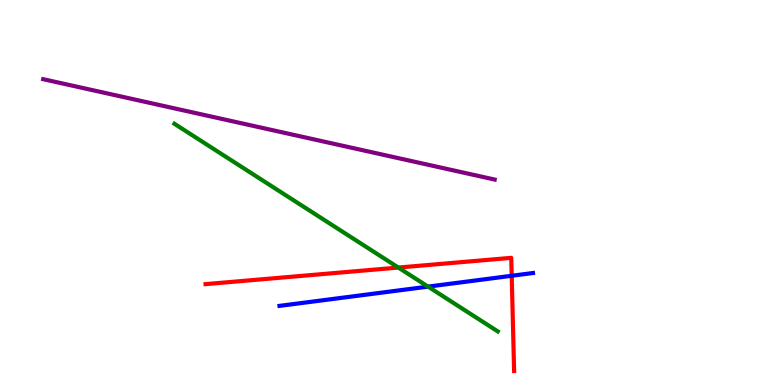[{'lines': ['blue', 'red'], 'intersections': [{'x': 6.6, 'y': 2.84}]}, {'lines': ['green', 'red'], 'intersections': [{'x': 5.14, 'y': 3.05}]}, {'lines': ['purple', 'red'], 'intersections': []}, {'lines': ['blue', 'green'], 'intersections': [{'x': 5.52, 'y': 2.56}]}, {'lines': ['blue', 'purple'], 'intersections': []}, {'lines': ['green', 'purple'], 'intersections': []}]